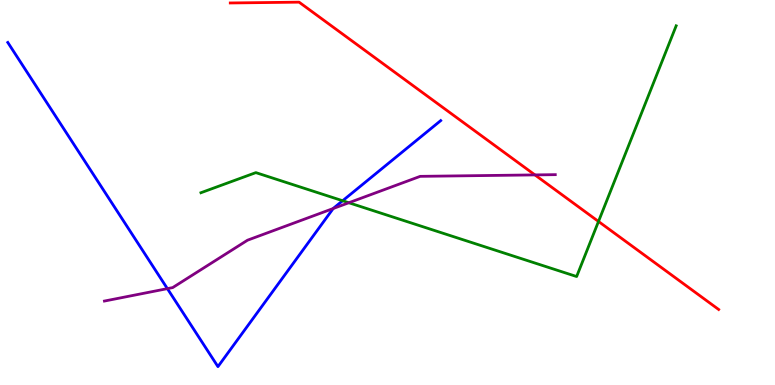[{'lines': ['blue', 'red'], 'intersections': []}, {'lines': ['green', 'red'], 'intersections': [{'x': 7.72, 'y': 4.25}]}, {'lines': ['purple', 'red'], 'intersections': [{'x': 6.9, 'y': 5.46}]}, {'lines': ['blue', 'green'], 'intersections': [{'x': 4.42, 'y': 4.79}]}, {'lines': ['blue', 'purple'], 'intersections': [{'x': 2.16, 'y': 2.5}, {'x': 4.3, 'y': 4.58}]}, {'lines': ['green', 'purple'], 'intersections': [{'x': 4.5, 'y': 4.73}]}]